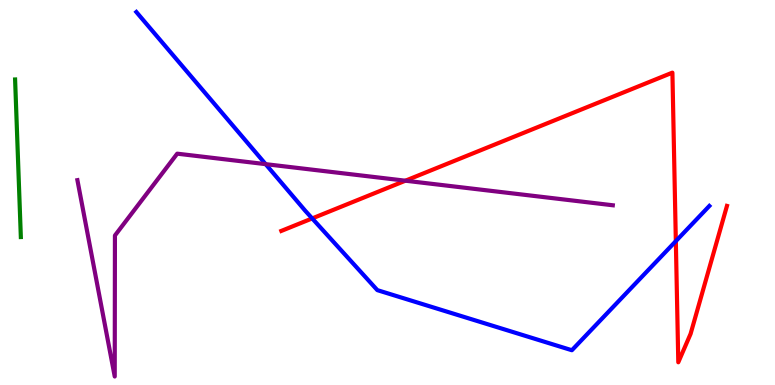[{'lines': ['blue', 'red'], 'intersections': [{'x': 4.03, 'y': 4.33}, {'x': 8.72, 'y': 3.74}]}, {'lines': ['green', 'red'], 'intersections': []}, {'lines': ['purple', 'red'], 'intersections': [{'x': 5.23, 'y': 5.31}]}, {'lines': ['blue', 'green'], 'intersections': []}, {'lines': ['blue', 'purple'], 'intersections': [{'x': 3.43, 'y': 5.74}]}, {'lines': ['green', 'purple'], 'intersections': []}]